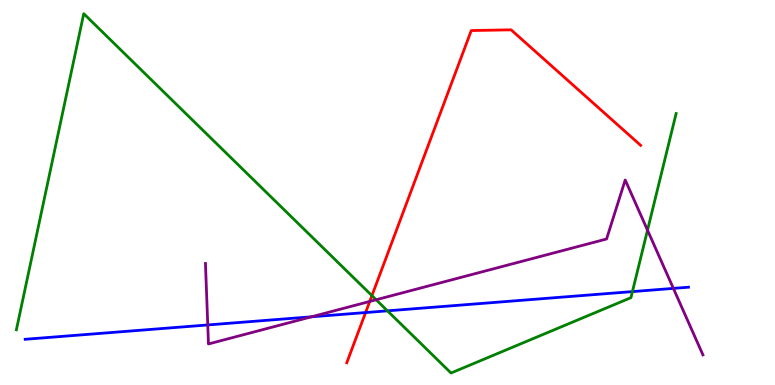[{'lines': ['blue', 'red'], 'intersections': [{'x': 4.72, 'y': 1.88}]}, {'lines': ['green', 'red'], 'intersections': [{'x': 4.8, 'y': 2.32}]}, {'lines': ['purple', 'red'], 'intersections': [{'x': 4.77, 'y': 2.17}]}, {'lines': ['blue', 'green'], 'intersections': [{'x': 5.0, 'y': 1.93}, {'x': 8.16, 'y': 2.43}]}, {'lines': ['blue', 'purple'], 'intersections': [{'x': 2.68, 'y': 1.56}, {'x': 4.02, 'y': 1.77}, {'x': 8.69, 'y': 2.51}]}, {'lines': ['green', 'purple'], 'intersections': [{'x': 4.85, 'y': 2.21}, {'x': 8.35, 'y': 4.02}]}]